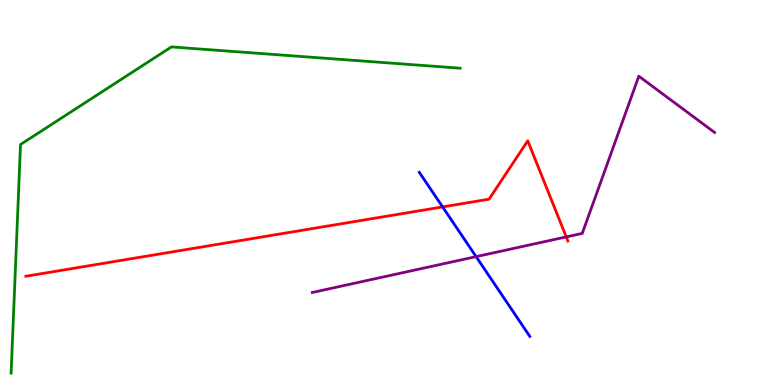[{'lines': ['blue', 'red'], 'intersections': [{'x': 5.71, 'y': 4.63}]}, {'lines': ['green', 'red'], 'intersections': []}, {'lines': ['purple', 'red'], 'intersections': [{'x': 7.31, 'y': 3.85}]}, {'lines': ['blue', 'green'], 'intersections': []}, {'lines': ['blue', 'purple'], 'intersections': [{'x': 6.14, 'y': 3.33}]}, {'lines': ['green', 'purple'], 'intersections': []}]